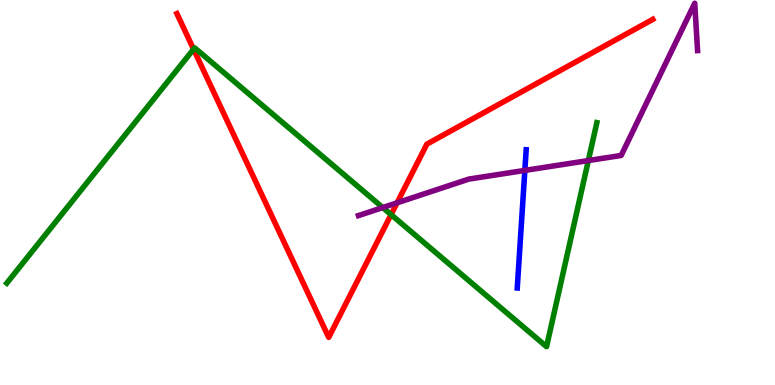[{'lines': ['blue', 'red'], 'intersections': []}, {'lines': ['green', 'red'], 'intersections': [{'x': 2.5, 'y': 8.72}, {'x': 5.05, 'y': 4.43}]}, {'lines': ['purple', 'red'], 'intersections': [{'x': 5.12, 'y': 4.73}]}, {'lines': ['blue', 'green'], 'intersections': []}, {'lines': ['blue', 'purple'], 'intersections': [{'x': 6.77, 'y': 5.57}]}, {'lines': ['green', 'purple'], 'intersections': [{'x': 4.94, 'y': 4.61}, {'x': 7.59, 'y': 5.83}]}]